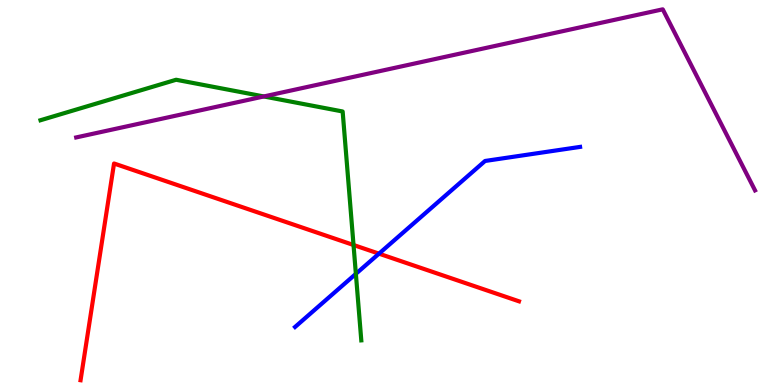[{'lines': ['blue', 'red'], 'intersections': [{'x': 4.89, 'y': 3.41}]}, {'lines': ['green', 'red'], 'intersections': [{'x': 4.56, 'y': 3.64}]}, {'lines': ['purple', 'red'], 'intersections': []}, {'lines': ['blue', 'green'], 'intersections': [{'x': 4.59, 'y': 2.89}]}, {'lines': ['blue', 'purple'], 'intersections': []}, {'lines': ['green', 'purple'], 'intersections': [{'x': 3.4, 'y': 7.49}]}]